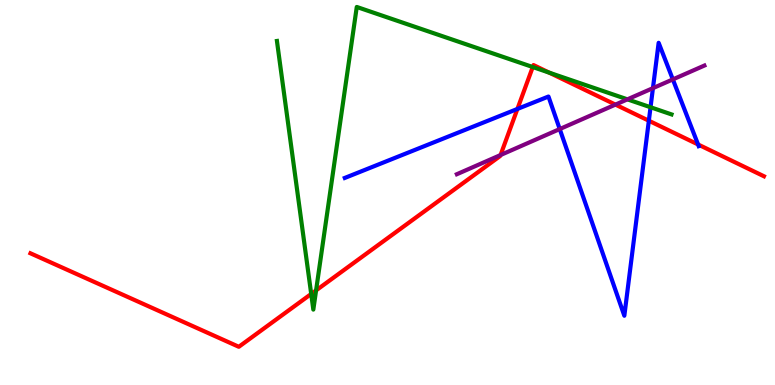[{'lines': ['blue', 'red'], 'intersections': [{'x': 6.68, 'y': 7.17}, {'x': 8.37, 'y': 6.86}, {'x': 9.01, 'y': 6.25}]}, {'lines': ['green', 'red'], 'intersections': [{'x': 4.02, 'y': 2.37}, {'x': 4.08, 'y': 2.46}, {'x': 6.87, 'y': 8.26}, {'x': 7.09, 'y': 8.11}]}, {'lines': ['purple', 'red'], 'intersections': [{'x': 6.46, 'y': 5.97}, {'x': 7.94, 'y': 7.28}]}, {'lines': ['blue', 'green'], 'intersections': [{'x': 8.39, 'y': 7.21}]}, {'lines': ['blue', 'purple'], 'intersections': [{'x': 7.22, 'y': 6.65}, {'x': 8.43, 'y': 7.71}, {'x': 8.68, 'y': 7.94}]}, {'lines': ['green', 'purple'], 'intersections': [{'x': 8.1, 'y': 7.42}]}]